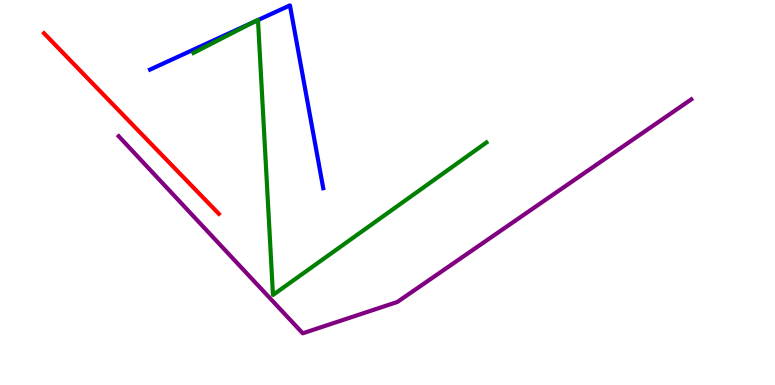[{'lines': ['blue', 'red'], 'intersections': []}, {'lines': ['green', 'red'], 'intersections': []}, {'lines': ['purple', 'red'], 'intersections': []}, {'lines': ['blue', 'green'], 'intersections': [{'x': 3.28, 'y': 9.43}, {'x': 3.33, 'y': 9.48}]}, {'lines': ['blue', 'purple'], 'intersections': []}, {'lines': ['green', 'purple'], 'intersections': []}]